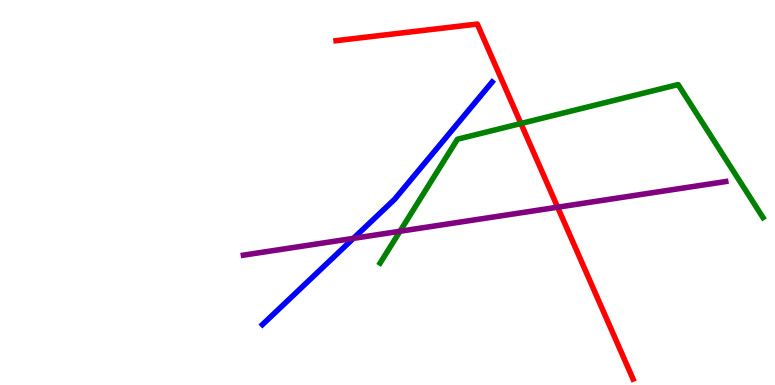[{'lines': ['blue', 'red'], 'intersections': []}, {'lines': ['green', 'red'], 'intersections': [{'x': 6.72, 'y': 6.79}]}, {'lines': ['purple', 'red'], 'intersections': [{'x': 7.2, 'y': 4.62}]}, {'lines': ['blue', 'green'], 'intersections': []}, {'lines': ['blue', 'purple'], 'intersections': [{'x': 4.56, 'y': 3.81}]}, {'lines': ['green', 'purple'], 'intersections': [{'x': 5.16, 'y': 3.99}]}]